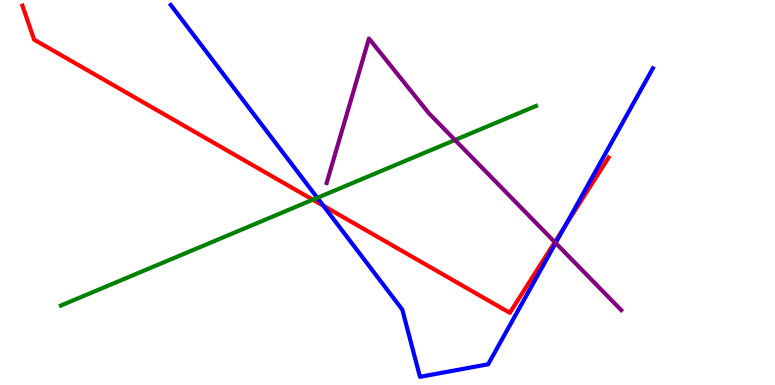[{'lines': ['blue', 'red'], 'intersections': [{'x': 4.17, 'y': 4.66}, {'x': 7.3, 'y': 4.15}]}, {'lines': ['green', 'red'], 'intersections': [{'x': 4.04, 'y': 4.81}]}, {'lines': ['purple', 'red'], 'intersections': [{'x': 7.16, 'y': 3.71}]}, {'lines': ['blue', 'green'], 'intersections': [{'x': 4.09, 'y': 4.86}]}, {'lines': ['blue', 'purple'], 'intersections': [{'x': 7.17, 'y': 3.69}]}, {'lines': ['green', 'purple'], 'intersections': [{'x': 5.87, 'y': 6.36}]}]